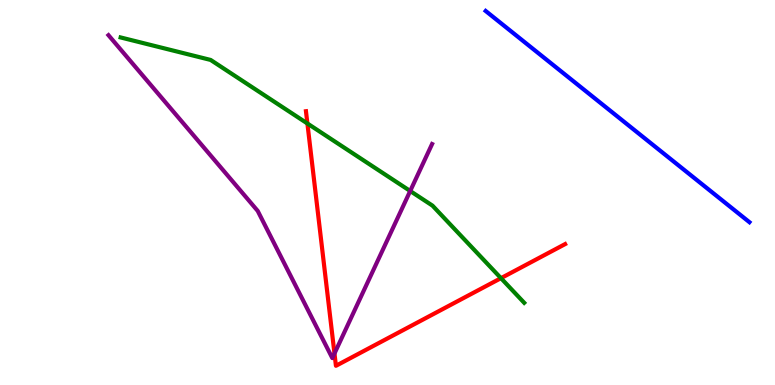[{'lines': ['blue', 'red'], 'intersections': []}, {'lines': ['green', 'red'], 'intersections': [{'x': 3.97, 'y': 6.79}, {'x': 6.46, 'y': 2.77}]}, {'lines': ['purple', 'red'], 'intersections': [{'x': 4.32, 'y': 0.818}]}, {'lines': ['blue', 'green'], 'intersections': []}, {'lines': ['blue', 'purple'], 'intersections': []}, {'lines': ['green', 'purple'], 'intersections': [{'x': 5.29, 'y': 5.04}]}]